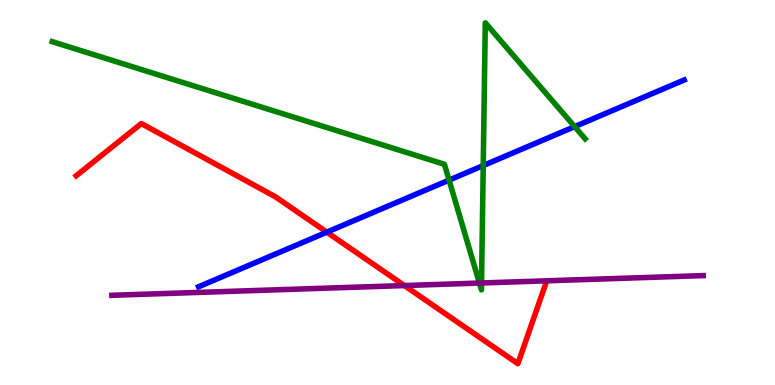[{'lines': ['blue', 'red'], 'intersections': [{'x': 4.22, 'y': 3.97}]}, {'lines': ['green', 'red'], 'intersections': []}, {'lines': ['purple', 'red'], 'intersections': [{'x': 5.22, 'y': 2.58}]}, {'lines': ['blue', 'green'], 'intersections': [{'x': 5.79, 'y': 5.32}, {'x': 6.24, 'y': 5.7}, {'x': 7.41, 'y': 6.71}]}, {'lines': ['blue', 'purple'], 'intersections': []}, {'lines': ['green', 'purple'], 'intersections': [{'x': 6.19, 'y': 2.65}, {'x': 6.21, 'y': 2.65}]}]